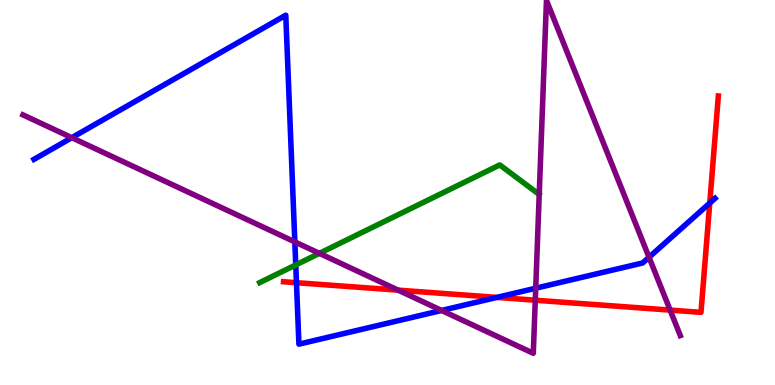[{'lines': ['blue', 'red'], 'intersections': [{'x': 3.83, 'y': 2.66}, {'x': 6.41, 'y': 2.28}, {'x': 9.16, 'y': 4.72}]}, {'lines': ['green', 'red'], 'intersections': []}, {'lines': ['purple', 'red'], 'intersections': [{'x': 5.14, 'y': 2.46}, {'x': 6.91, 'y': 2.2}, {'x': 8.65, 'y': 1.95}]}, {'lines': ['blue', 'green'], 'intersections': [{'x': 3.82, 'y': 3.12}]}, {'lines': ['blue', 'purple'], 'intersections': [{'x': 0.926, 'y': 6.42}, {'x': 3.8, 'y': 3.72}, {'x': 5.7, 'y': 1.94}, {'x': 6.91, 'y': 2.51}, {'x': 8.37, 'y': 3.32}]}, {'lines': ['green', 'purple'], 'intersections': [{'x': 4.12, 'y': 3.42}]}]